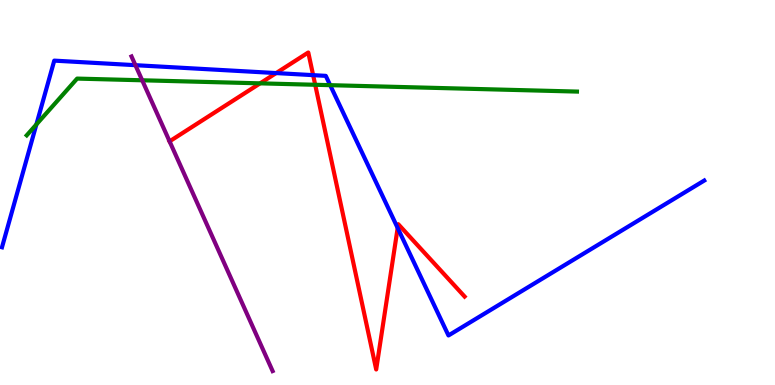[{'lines': ['blue', 'red'], 'intersections': [{'x': 3.56, 'y': 8.1}, {'x': 4.04, 'y': 8.05}, {'x': 5.13, 'y': 4.08}]}, {'lines': ['green', 'red'], 'intersections': [{'x': 3.36, 'y': 7.84}, {'x': 4.07, 'y': 7.8}]}, {'lines': ['purple', 'red'], 'intersections': [{'x': 2.19, 'y': 6.33}]}, {'lines': ['blue', 'green'], 'intersections': [{'x': 0.47, 'y': 6.77}, {'x': 4.26, 'y': 7.79}]}, {'lines': ['blue', 'purple'], 'intersections': [{'x': 1.75, 'y': 8.31}]}, {'lines': ['green', 'purple'], 'intersections': [{'x': 1.83, 'y': 7.91}]}]